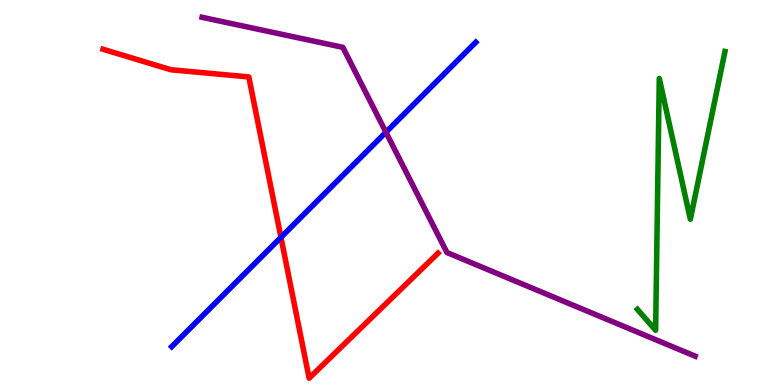[{'lines': ['blue', 'red'], 'intersections': [{'x': 3.62, 'y': 3.84}]}, {'lines': ['green', 'red'], 'intersections': []}, {'lines': ['purple', 'red'], 'intersections': []}, {'lines': ['blue', 'green'], 'intersections': []}, {'lines': ['blue', 'purple'], 'intersections': [{'x': 4.98, 'y': 6.57}]}, {'lines': ['green', 'purple'], 'intersections': []}]